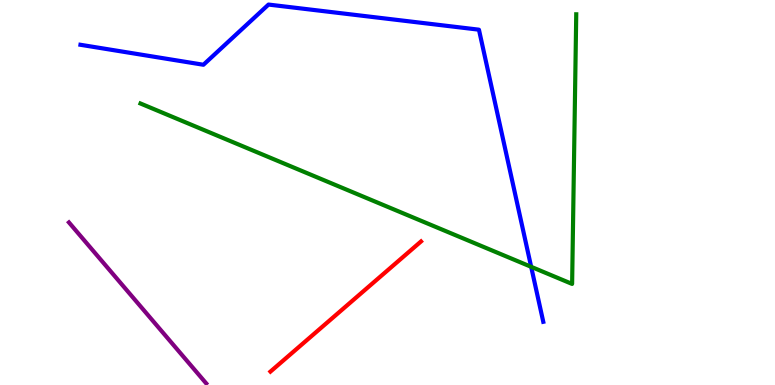[{'lines': ['blue', 'red'], 'intersections': []}, {'lines': ['green', 'red'], 'intersections': []}, {'lines': ['purple', 'red'], 'intersections': []}, {'lines': ['blue', 'green'], 'intersections': [{'x': 6.85, 'y': 3.07}]}, {'lines': ['blue', 'purple'], 'intersections': []}, {'lines': ['green', 'purple'], 'intersections': []}]